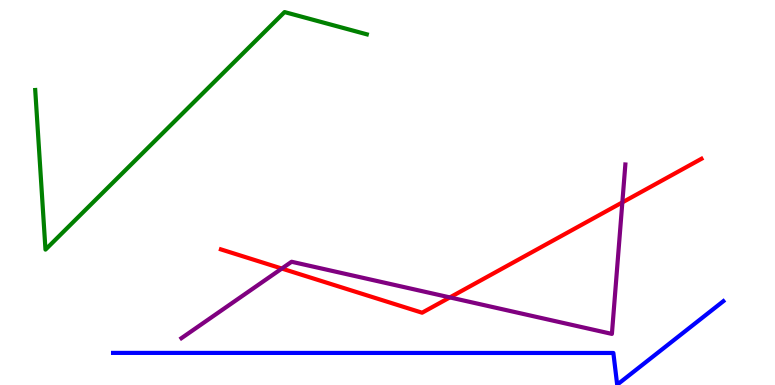[{'lines': ['blue', 'red'], 'intersections': []}, {'lines': ['green', 'red'], 'intersections': []}, {'lines': ['purple', 'red'], 'intersections': [{'x': 3.64, 'y': 3.02}, {'x': 5.8, 'y': 2.28}, {'x': 8.03, 'y': 4.74}]}, {'lines': ['blue', 'green'], 'intersections': []}, {'lines': ['blue', 'purple'], 'intersections': []}, {'lines': ['green', 'purple'], 'intersections': []}]